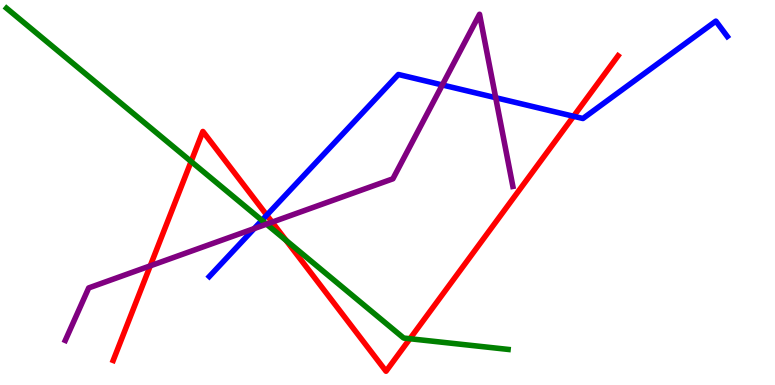[{'lines': ['blue', 'red'], 'intersections': [{'x': 3.44, 'y': 4.41}, {'x': 7.4, 'y': 6.98}]}, {'lines': ['green', 'red'], 'intersections': [{'x': 2.47, 'y': 5.81}, {'x': 3.69, 'y': 3.76}, {'x': 5.29, 'y': 1.2}]}, {'lines': ['purple', 'red'], 'intersections': [{'x': 1.94, 'y': 3.09}, {'x': 3.51, 'y': 4.23}]}, {'lines': ['blue', 'green'], 'intersections': [{'x': 3.38, 'y': 4.28}]}, {'lines': ['blue', 'purple'], 'intersections': [{'x': 3.28, 'y': 4.06}, {'x': 5.71, 'y': 7.79}, {'x': 6.4, 'y': 7.46}]}, {'lines': ['green', 'purple'], 'intersections': [{'x': 3.44, 'y': 4.18}]}]